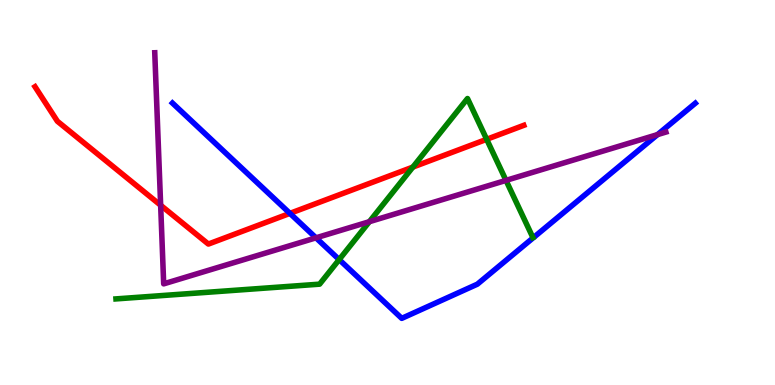[{'lines': ['blue', 'red'], 'intersections': [{'x': 3.74, 'y': 4.46}]}, {'lines': ['green', 'red'], 'intersections': [{'x': 5.33, 'y': 5.66}, {'x': 6.28, 'y': 6.38}]}, {'lines': ['purple', 'red'], 'intersections': [{'x': 2.07, 'y': 4.67}]}, {'lines': ['blue', 'green'], 'intersections': [{'x': 4.38, 'y': 3.26}]}, {'lines': ['blue', 'purple'], 'intersections': [{'x': 4.08, 'y': 3.82}, {'x': 8.48, 'y': 6.5}]}, {'lines': ['green', 'purple'], 'intersections': [{'x': 4.77, 'y': 4.24}, {'x': 6.53, 'y': 5.31}]}]